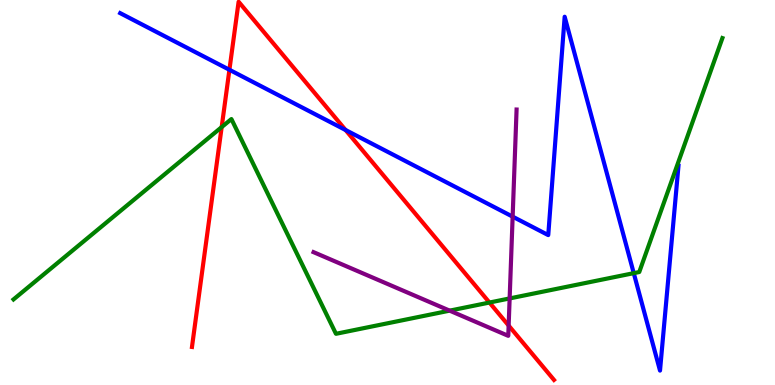[{'lines': ['blue', 'red'], 'intersections': [{'x': 2.96, 'y': 8.19}, {'x': 4.46, 'y': 6.62}]}, {'lines': ['green', 'red'], 'intersections': [{'x': 2.86, 'y': 6.7}, {'x': 6.32, 'y': 2.14}]}, {'lines': ['purple', 'red'], 'intersections': [{'x': 6.56, 'y': 1.54}]}, {'lines': ['blue', 'green'], 'intersections': [{'x': 8.18, 'y': 2.91}]}, {'lines': ['blue', 'purple'], 'intersections': [{'x': 6.61, 'y': 4.37}]}, {'lines': ['green', 'purple'], 'intersections': [{'x': 5.8, 'y': 1.93}, {'x': 6.58, 'y': 2.25}]}]